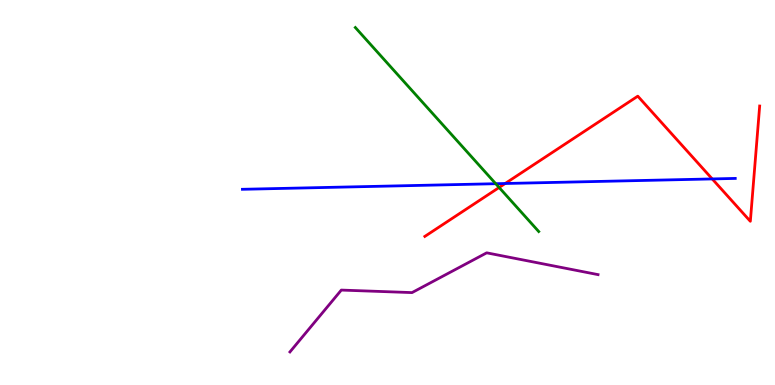[{'lines': ['blue', 'red'], 'intersections': [{'x': 6.52, 'y': 5.23}, {'x': 9.19, 'y': 5.35}]}, {'lines': ['green', 'red'], 'intersections': [{'x': 6.44, 'y': 5.13}]}, {'lines': ['purple', 'red'], 'intersections': []}, {'lines': ['blue', 'green'], 'intersections': [{'x': 6.4, 'y': 5.23}]}, {'lines': ['blue', 'purple'], 'intersections': []}, {'lines': ['green', 'purple'], 'intersections': []}]